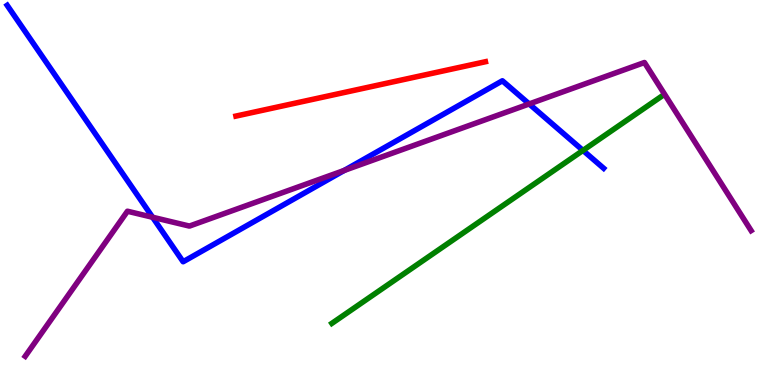[{'lines': ['blue', 'red'], 'intersections': []}, {'lines': ['green', 'red'], 'intersections': []}, {'lines': ['purple', 'red'], 'intersections': []}, {'lines': ['blue', 'green'], 'intersections': [{'x': 7.52, 'y': 6.09}]}, {'lines': ['blue', 'purple'], 'intersections': [{'x': 1.97, 'y': 4.36}, {'x': 4.44, 'y': 5.57}, {'x': 6.83, 'y': 7.3}]}, {'lines': ['green', 'purple'], 'intersections': []}]